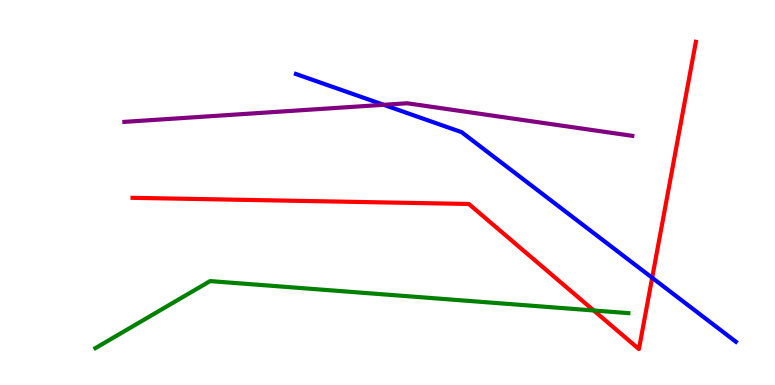[{'lines': ['blue', 'red'], 'intersections': [{'x': 8.42, 'y': 2.79}]}, {'lines': ['green', 'red'], 'intersections': [{'x': 7.66, 'y': 1.94}]}, {'lines': ['purple', 'red'], 'intersections': []}, {'lines': ['blue', 'green'], 'intersections': []}, {'lines': ['blue', 'purple'], 'intersections': [{'x': 4.95, 'y': 7.28}]}, {'lines': ['green', 'purple'], 'intersections': []}]